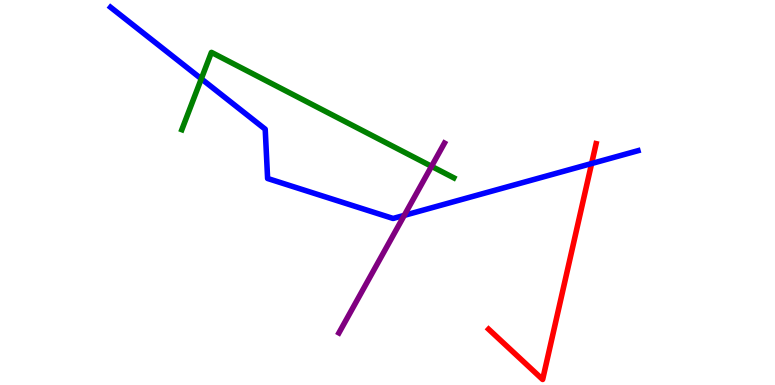[{'lines': ['blue', 'red'], 'intersections': [{'x': 7.63, 'y': 5.75}]}, {'lines': ['green', 'red'], 'intersections': []}, {'lines': ['purple', 'red'], 'intersections': []}, {'lines': ['blue', 'green'], 'intersections': [{'x': 2.6, 'y': 7.95}]}, {'lines': ['blue', 'purple'], 'intersections': [{'x': 5.22, 'y': 4.41}]}, {'lines': ['green', 'purple'], 'intersections': [{'x': 5.57, 'y': 5.68}]}]